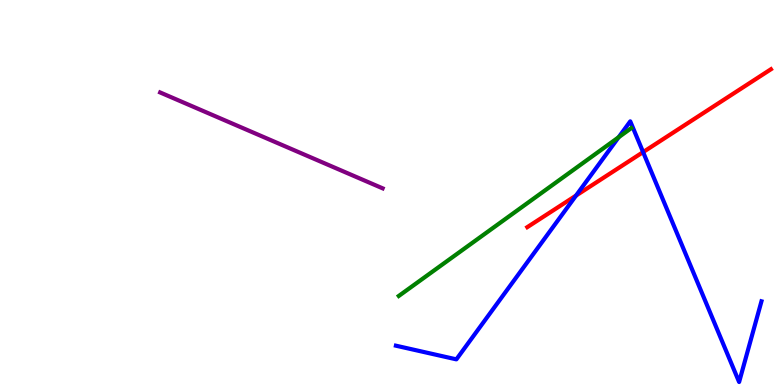[{'lines': ['blue', 'red'], 'intersections': [{'x': 7.43, 'y': 4.92}, {'x': 8.3, 'y': 6.05}]}, {'lines': ['green', 'red'], 'intersections': []}, {'lines': ['purple', 'red'], 'intersections': []}, {'lines': ['blue', 'green'], 'intersections': [{'x': 7.98, 'y': 6.44}]}, {'lines': ['blue', 'purple'], 'intersections': []}, {'lines': ['green', 'purple'], 'intersections': []}]